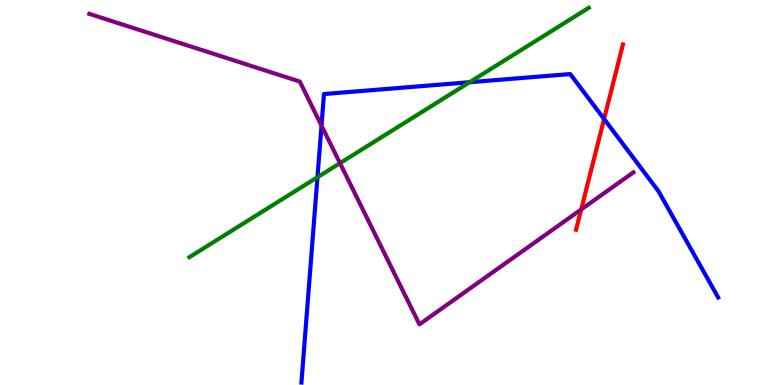[{'lines': ['blue', 'red'], 'intersections': [{'x': 7.79, 'y': 6.91}]}, {'lines': ['green', 'red'], 'intersections': []}, {'lines': ['purple', 'red'], 'intersections': [{'x': 7.5, 'y': 4.56}]}, {'lines': ['blue', 'green'], 'intersections': [{'x': 4.1, 'y': 5.4}, {'x': 6.06, 'y': 7.86}]}, {'lines': ['blue', 'purple'], 'intersections': [{'x': 4.15, 'y': 6.74}]}, {'lines': ['green', 'purple'], 'intersections': [{'x': 4.39, 'y': 5.76}]}]